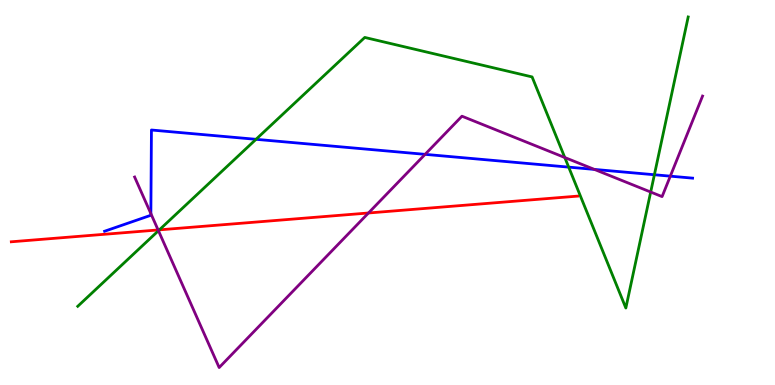[{'lines': ['blue', 'red'], 'intersections': []}, {'lines': ['green', 'red'], 'intersections': [{'x': 2.06, 'y': 4.03}]}, {'lines': ['purple', 'red'], 'intersections': [{'x': 2.04, 'y': 4.03}, {'x': 4.75, 'y': 4.47}]}, {'lines': ['blue', 'green'], 'intersections': [{'x': 3.3, 'y': 6.38}, {'x': 7.34, 'y': 5.66}, {'x': 8.44, 'y': 5.46}]}, {'lines': ['blue', 'purple'], 'intersections': [{'x': 1.95, 'y': 4.45}, {'x': 5.49, 'y': 5.99}, {'x': 7.67, 'y': 5.6}, {'x': 8.65, 'y': 5.42}]}, {'lines': ['green', 'purple'], 'intersections': [{'x': 2.04, 'y': 4.01}, {'x': 7.29, 'y': 5.91}, {'x': 8.4, 'y': 5.01}]}]